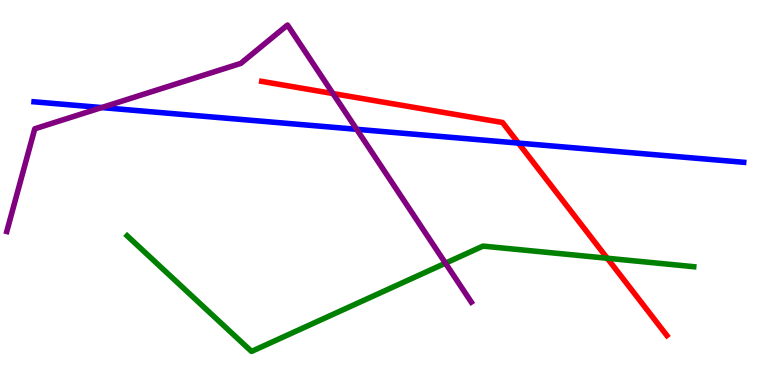[{'lines': ['blue', 'red'], 'intersections': [{'x': 6.69, 'y': 6.28}]}, {'lines': ['green', 'red'], 'intersections': [{'x': 7.84, 'y': 3.29}]}, {'lines': ['purple', 'red'], 'intersections': [{'x': 4.3, 'y': 7.57}]}, {'lines': ['blue', 'green'], 'intersections': []}, {'lines': ['blue', 'purple'], 'intersections': [{'x': 1.31, 'y': 7.21}, {'x': 4.6, 'y': 6.64}]}, {'lines': ['green', 'purple'], 'intersections': [{'x': 5.75, 'y': 3.16}]}]